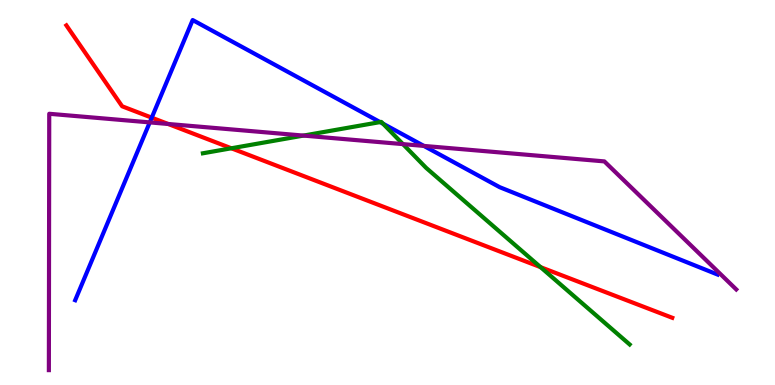[{'lines': ['blue', 'red'], 'intersections': [{'x': 1.96, 'y': 6.94}]}, {'lines': ['green', 'red'], 'intersections': [{'x': 2.99, 'y': 6.15}, {'x': 6.97, 'y': 3.06}]}, {'lines': ['purple', 'red'], 'intersections': [{'x': 2.17, 'y': 6.78}]}, {'lines': ['blue', 'green'], 'intersections': [{'x': 4.9, 'y': 6.83}, {'x': 4.94, 'y': 6.79}]}, {'lines': ['blue', 'purple'], 'intersections': [{'x': 1.93, 'y': 6.82}, {'x': 5.47, 'y': 6.21}]}, {'lines': ['green', 'purple'], 'intersections': [{'x': 3.92, 'y': 6.48}, {'x': 5.2, 'y': 6.26}]}]